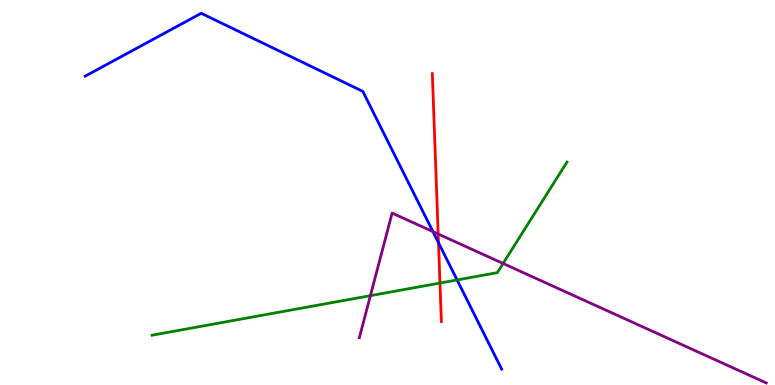[{'lines': ['blue', 'red'], 'intersections': [{'x': 5.66, 'y': 3.69}]}, {'lines': ['green', 'red'], 'intersections': [{'x': 5.68, 'y': 2.65}]}, {'lines': ['purple', 'red'], 'intersections': [{'x': 5.65, 'y': 3.92}]}, {'lines': ['blue', 'green'], 'intersections': [{'x': 5.9, 'y': 2.73}]}, {'lines': ['blue', 'purple'], 'intersections': [{'x': 5.59, 'y': 3.98}]}, {'lines': ['green', 'purple'], 'intersections': [{'x': 4.78, 'y': 2.32}, {'x': 6.49, 'y': 3.16}]}]